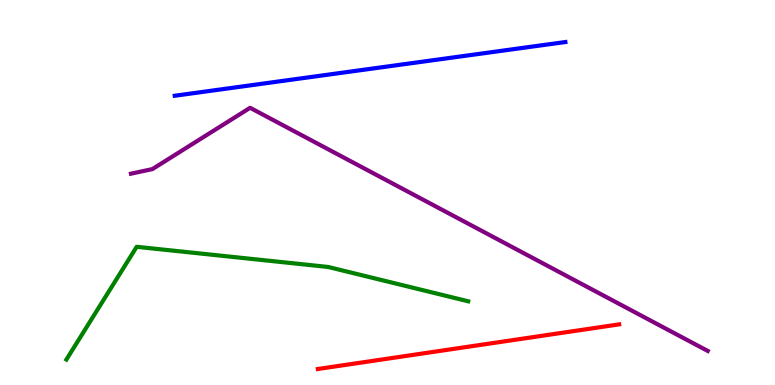[{'lines': ['blue', 'red'], 'intersections': []}, {'lines': ['green', 'red'], 'intersections': []}, {'lines': ['purple', 'red'], 'intersections': []}, {'lines': ['blue', 'green'], 'intersections': []}, {'lines': ['blue', 'purple'], 'intersections': []}, {'lines': ['green', 'purple'], 'intersections': []}]